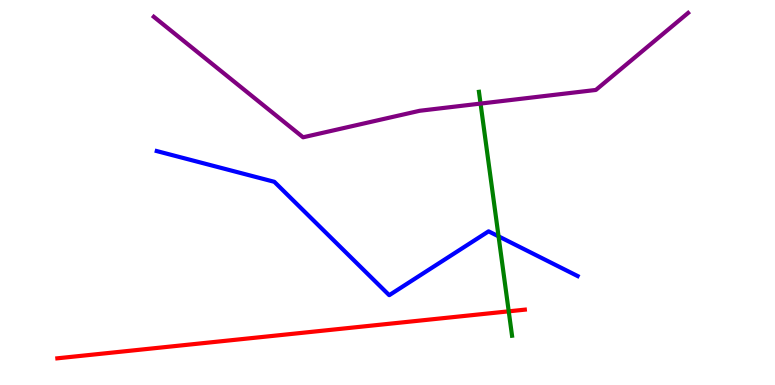[{'lines': ['blue', 'red'], 'intersections': []}, {'lines': ['green', 'red'], 'intersections': [{'x': 6.56, 'y': 1.91}]}, {'lines': ['purple', 'red'], 'intersections': []}, {'lines': ['blue', 'green'], 'intersections': [{'x': 6.43, 'y': 3.86}]}, {'lines': ['blue', 'purple'], 'intersections': []}, {'lines': ['green', 'purple'], 'intersections': [{'x': 6.2, 'y': 7.31}]}]